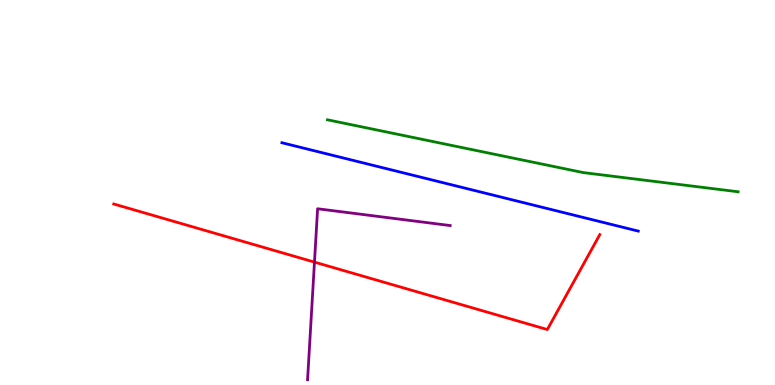[{'lines': ['blue', 'red'], 'intersections': []}, {'lines': ['green', 'red'], 'intersections': []}, {'lines': ['purple', 'red'], 'intersections': [{'x': 4.06, 'y': 3.19}]}, {'lines': ['blue', 'green'], 'intersections': []}, {'lines': ['blue', 'purple'], 'intersections': []}, {'lines': ['green', 'purple'], 'intersections': []}]